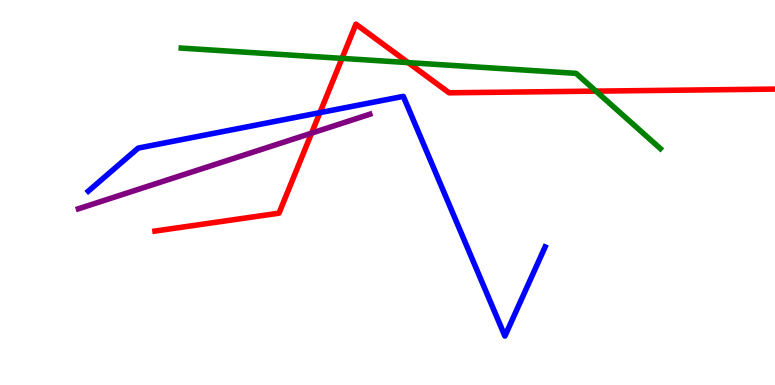[{'lines': ['blue', 'red'], 'intersections': [{'x': 4.13, 'y': 7.07}]}, {'lines': ['green', 'red'], 'intersections': [{'x': 4.41, 'y': 8.48}, {'x': 5.27, 'y': 8.37}, {'x': 7.69, 'y': 7.63}]}, {'lines': ['purple', 'red'], 'intersections': [{'x': 4.02, 'y': 6.54}]}, {'lines': ['blue', 'green'], 'intersections': []}, {'lines': ['blue', 'purple'], 'intersections': []}, {'lines': ['green', 'purple'], 'intersections': []}]